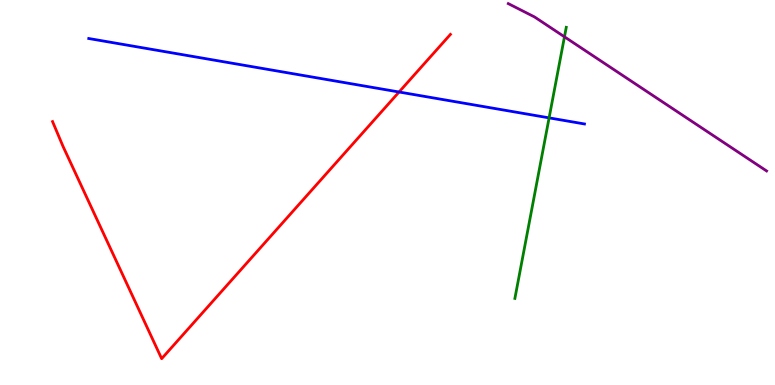[{'lines': ['blue', 'red'], 'intersections': [{'x': 5.15, 'y': 7.61}]}, {'lines': ['green', 'red'], 'intersections': []}, {'lines': ['purple', 'red'], 'intersections': []}, {'lines': ['blue', 'green'], 'intersections': [{'x': 7.09, 'y': 6.94}]}, {'lines': ['blue', 'purple'], 'intersections': []}, {'lines': ['green', 'purple'], 'intersections': [{'x': 7.28, 'y': 9.04}]}]